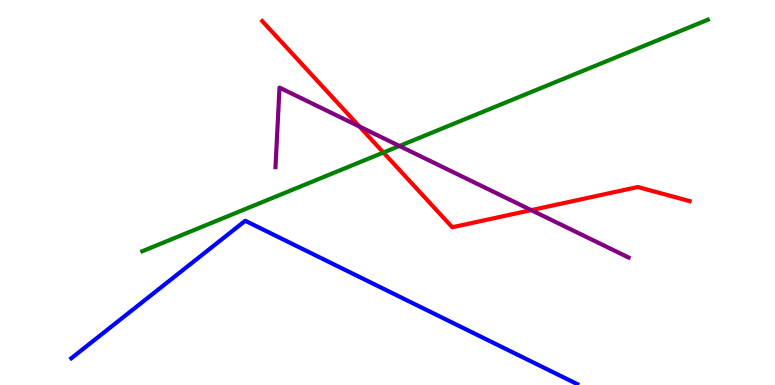[{'lines': ['blue', 'red'], 'intersections': []}, {'lines': ['green', 'red'], 'intersections': [{'x': 4.95, 'y': 6.04}]}, {'lines': ['purple', 'red'], 'intersections': [{'x': 4.64, 'y': 6.71}, {'x': 6.85, 'y': 4.54}]}, {'lines': ['blue', 'green'], 'intersections': []}, {'lines': ['blue', 'purple'], 'intersections': []}, {'lines': ['green', 'purple'], 'intersections': [{'x': 5.15, 'y': 6.21}]}]